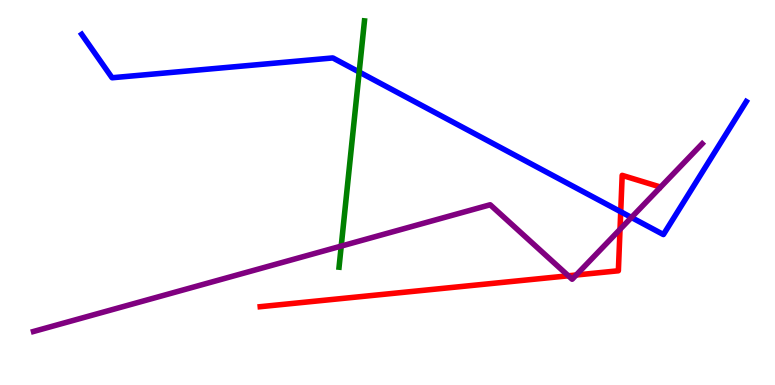[{'lines': ['blue', 'red'], 'intersections': [{'x': 8.01, 'y': 4.5}]}, {'lines': ['green', 'red'], 'intersections': []}, {'lines': ['purple', 'red'], 'intersections': [{'x': 7.33, 'y': 2.84}, {'x': 7.43, 'y': 2.86}, {'x': 8.0, 'y': 4.04}]}, {'lines': ['blue', 'green'], 'intersections': [{'x': 4.63, 'y': 8.13}]}, {'lines': ['blue', 'purple'], 'intersections': [{'x': 8.15, 'y': 4.35}]}, {'lines': ['green', 'purple'], 'intersections': [{'x': 4.4, 'y': 3.61}]}]